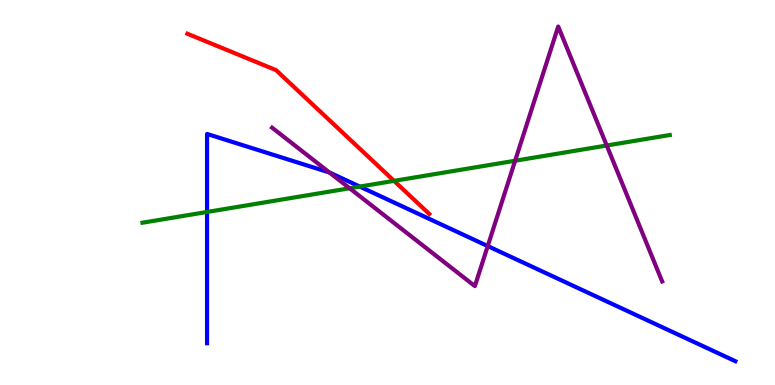[{'lines': ['blue', 'red'], 'intersections': []}, {'lines': ['green', 'red'], 'intersections': [{'x': 5.08, 'y': 5.3}]}, {'lines': ['purple', 'red'], 'intersections': []}, {'lines': ['blue', 'green'], 'intersections': [{'x': 2.67, 'y': 4.49}, {'x': 4.64, 'y': 5.15}]}, {'lines': ['blue', 'purple'], 'intersections': [{'x': 4.25, 'y': 5.52}, {'x': 6.29, 'y': 3.61}]}, {'lines': ['green', 'purple'], 'intersections': [{'x': 4.51, 'y': 5.11}, {'x': 6.65, 'y': 5.83}, {'x': 7.83, 'y': 6.22}]}]